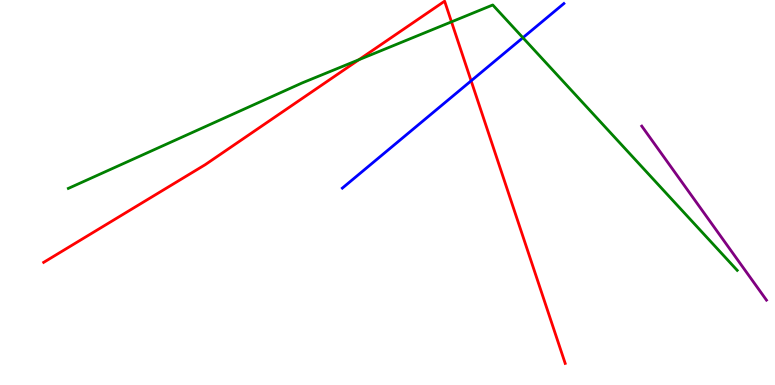[{'lines': ['blue', 'red'], 'intersections': [{'x': 6.08, 'y': 7.9}]}, {'lines': ['green', 'red'], 'intersections': [{'x': 4.63, 'y': 8.45}, {'x': 5.83, 'y': 9.43}]}, {'lines': ['purple', 'red'], 'intersections': []}, {'lines': ['blue', 'green'], 'intersections': [{'x': 6.75, 'y': 9.02}]}, {'lines': ['blue', 'purple'], 'intersections': []}, {'lines': ['green', 'purple'], 'intersections': []}]